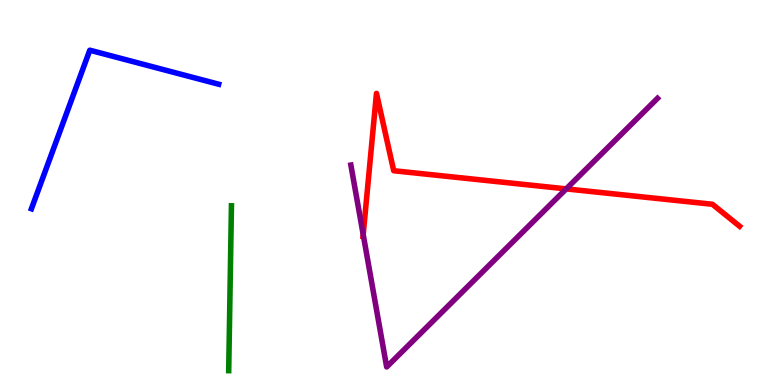[{'lines': ['blue', 'red'], 'intersections': []}, {'lines': ['green', 'red'], 'intersections': []}, {'lines': ['purple', 'red'], 'intersections': [{'x': 4.69, 'y': 3.91}, {'x': 7.31, 'y': 5.09}]}, {'lines': ['blue', 'green'], 'intersections': []}, {'lines': ['blue', 'purple'], 'intersections': []}, {'lines': ['green', 'purple'], 'intersections': []}]